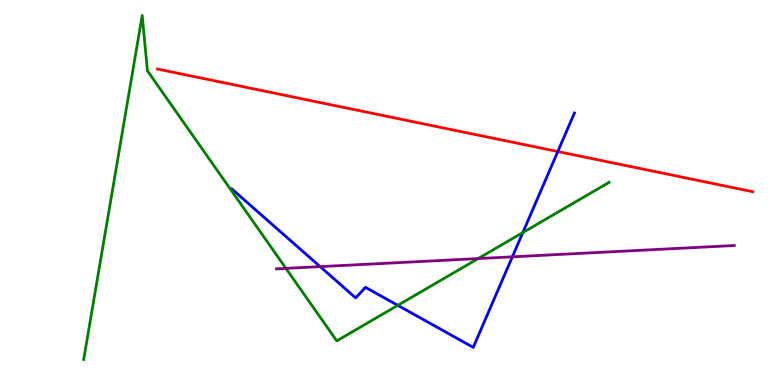[{'lines': ['blue', 'red'], 'intersections': [{'x': 7.2, 'y': 6.06}]}, {'lines': ['green', 'red'], 'intersections': []}, {'lines': ['purple', 'red'], 'intersections': []}, {'lines': ['blue', 'green'], 'intersections': [{'x': 5.13, 'y': 2.07}, {'x': 6.75, 'y': 3.96}]}, {'lines': ['blue', 'purple'], 'intersections': [{'x': 4.13, 'y': 3.07}, {'x': 6.61, 'y': 3.33}]}, {'lines': ['green', 'purple'], 'intersections': [{'x': 3.69, 'y': 3.03}, {'x': 6.17, 'y': 3.28}]}]